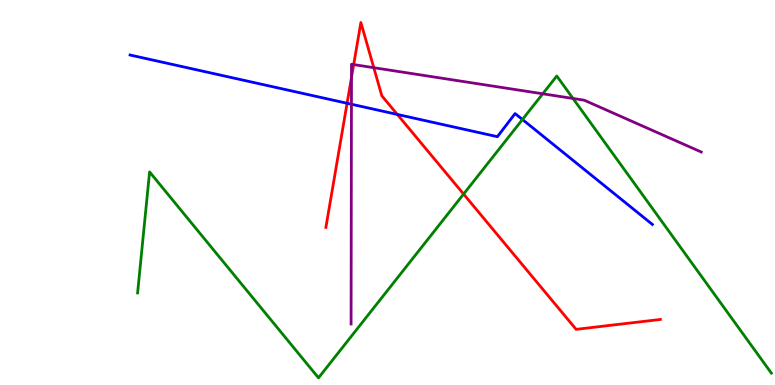[{'lines': ['blue', 'red'], 'intersections': [{'x': 4.48, 'y': 7.32}, {'x': 5.13, 'y': 7.03}]}, {'lines': ['green', 'red'], 'intersections': [{'x': 5.98, 'y': 4.96}]}, {'lines': ['purple', 'red'], 'intersections': [{'x': 4.54, 'y': 7.99}, {'x': 4.56, 'y': 8.32}, {'x': 4.82, 'y': 8.24}]}, {'lines': ['blue', 'green'], 'intersections': [{'x': 6.74, 'y': 6.9}]}, {'lines': ['blue', 'purple'], 'intersections': [{'x': 4.53, 'y': 7.29}]}, {'lines': ['green', 'purple'], 'intersections': [{'x': 7.0, 'y': 7.56}, {'x': 7.39, 'y': 7.44}]}]